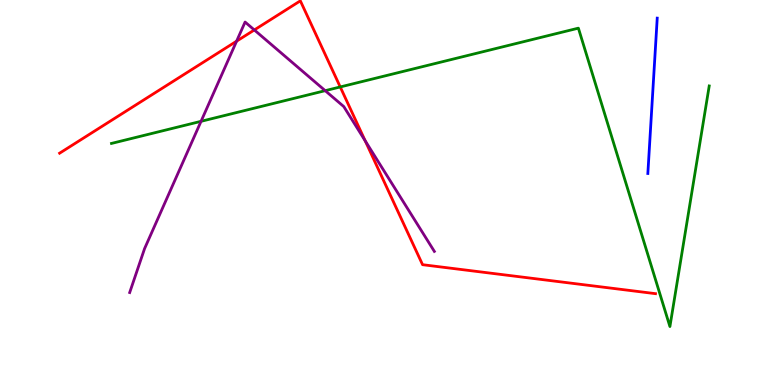[{'lines': ['blue', 'red'], 'intersections': []}, {'lines': ['green', 'red'], 'intersections': [{'x': 4.39, 'y': 7.74}]}, {'lines': ['purple', 'red'], 'intersections': [{'x': 3.05, 'y': 8.93}, {'x': 3.28, 'y': 9.22}, {'x': 4.71, 'y': 6.34}]}, {'lines': ['blue', 'green'], 'intersections': []}, {'lines': ['blue', 'purple'], 'intersections': []}, {'lines': ['green', 'purple'], 'intersections': [{'x': 2.59, 'y': 6.85}, {'x': 4.2, 'y': 7.65}]}]